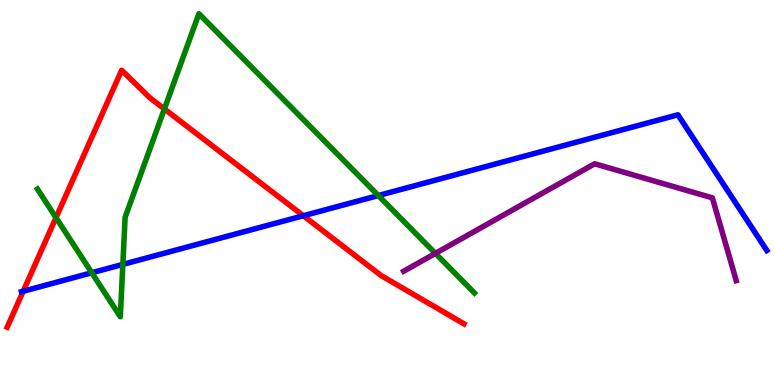[{'lines': ['blue', 'red'], 'intersections': [{'x': 0.299, 'y': 2.44}, {'x': 3.91, 'y': 4.4}]}, {'lines': ['green', 'red'], 'intersections': [{'x': 0.723, 'y': 4.35}, {'x': 2.12, 'y': 7.17}]}, {'lines': ['purple', 'red'], 'intersections': []}, {'lines': ['blue', 'green'], 'intersections': [{'x': 1.18, 'y': 2.92}, {'x': 1.59, 'y': 3.13}, {'x': 4.88, 'y': 4.92}]}, {'lines': ['blue', 'purple'], 'intersections': []}, {'lines': ['green', 'purple'], 'intersections': [{'x': 5.62, 'y': 3.42}]}]